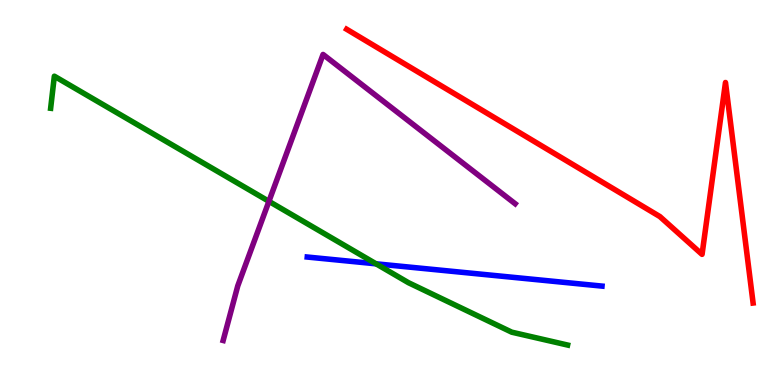[{'lines': ['blue', 'red'], 'intersections': []}, {'lines': ['green', 'red'], 'intersections': []}, {'lines': ['purple', 'red'], 'intersections': []}, {'lines': ['blue', 'green'], 'intersections': [{'x': 4.85, 'y': 3.15}]}, {'lines': ['blue', 'purple'], 'intersections': []}, {'lines': ['green', 'purple'], 'intersections': [{'x': 3.47, 'y': 4.77}]}]